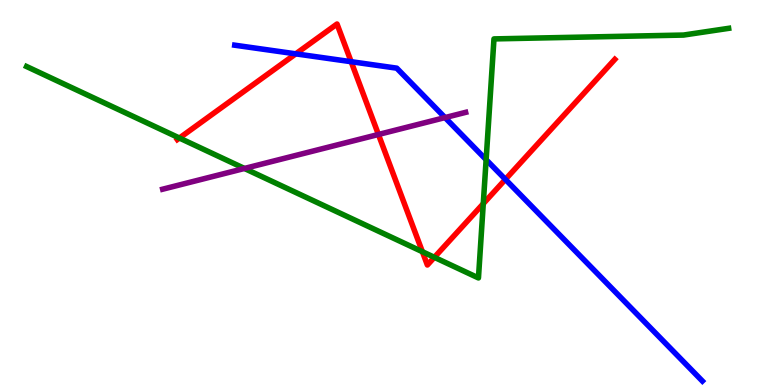[{'lines': ['blue', 'red'], 'intersections': [{'x': 3.82, 'y': 8.6}, {'x': 4.53, 'y': 8.4}, {'x': 6.52, 'y': 5.34}]}, {'lines': ['green', 'red'], 'intersections': [{'x': 2.31, 'y': 6.41}, {'x': 5.45, 'y': 3.46}, {'x': 5.6, 'y': 3.32}, {'x': 6.24, 'y': 4.71}]}, {'lines': ['purple', 'red'], 'intersections': [{'x': 4.88, 'y': 6.51}]}, {'lines': ['blue', 'green'], 'intersections': [{'x': 6.27, 'y': 5.85}]}, {'lines': ['blue', 'purple'], 'intersections': [{'x': 5.74, 'y': 6.95}]}, {'lines': ['green', 'purple'], 'intersections': [{'x': 3.15, 'y': 5.62}]}]